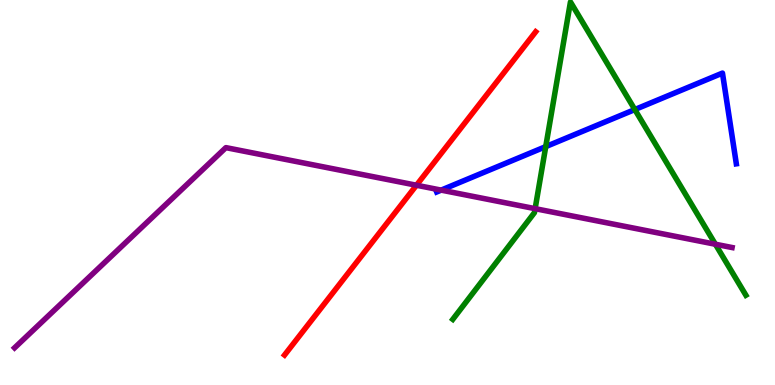[{'lines': ['blue', 'red'], 'intersections': []}, {'lines': ['green', 'red'], 'intersections': []}, {'lines': ['purple', 'red'], 'intersections': [{'x': 5.37, 'y': 5.19}]}, {'lines': ['blue', 'green'], 'intersections': [{'x': 7.04, 'y': 6.19}, {'x': 8.19, 'y': 7.15}]}, {'lines': ['blue', 'purple'], 'intersections': [{'x': 5.69, 'y': 5.06}]}, {'lines': ['green', 'purple'], 'intersections': [{'x': 6.91, 'y': 4.58}, {'x': 9.23, 'y': 3.66}]}]